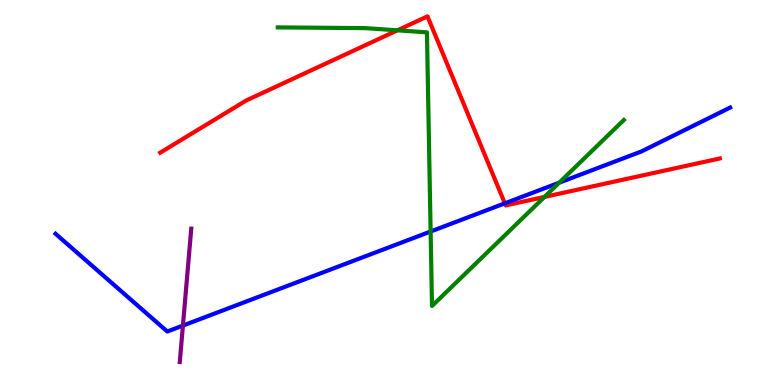[{'lines': ['blue', 'red'], 'intersections': [{'x': 6.51, 'y': 4.72}]}, {'lines': ['green', 'red'], 'intersections': [{'x': 5.13, 'y': 9.21}, {'x': 7.03, 'y': 4.89}]}, {'lines': ['purple', 'red'], 'intersections': []}, {'lines': ['blue', 'green'], 'intersections': [{'x': 5.56, 'y': 3.99}, {'x': 7.22, 'y': 5.25}]}, {'lines': ['blue', 'purple'], 'intersections': [{'x': 2.36, 'y': 1.54}]}, {'lines': ['green', 'purple'], 'intersections': []}]